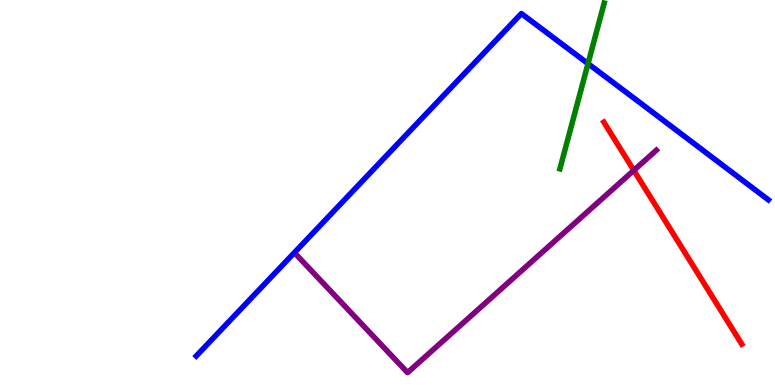[{'lines': ['blue', 'red'], 'intersections': []}, {'lines': ['green', 'red'], 'intersections': []}, {'lines': ['purple', 'red'], 'intersections': [{'x': 8.18, 'y': 5.57}]}, {'lines': ['blue', 'green'], 'intersections': [{'x': 7.59, 'y': 8.35}]}, {'lines': ['blue', 'purple'], 'intersections': []}, {'lines': ['green', 'purple'], 'intersections': []}]